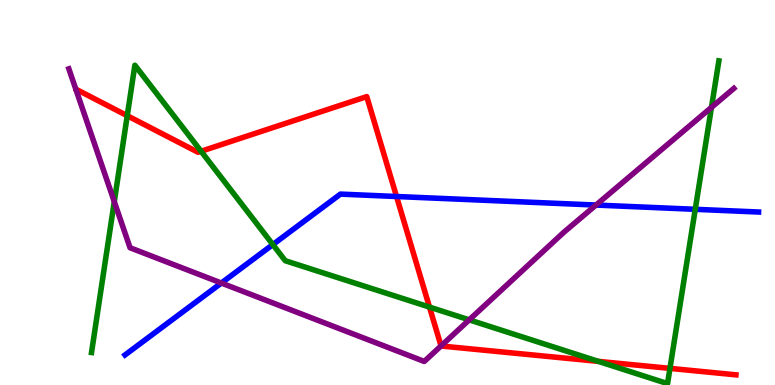[{'lines': ['blue', 'red'], 'intersections': [{'x': 5.12, 'y': 4.9}]}, {'lines': ['green', 'red'], 'intersections': [{'x': 1.64, 'y': 6.99}, {'x': 2.59, 'y': 6.07}, {'x': 5.54, 'y': 2.02}, {'x': 7.72, 'y': 0.614}, {'x': 8.64, 'y': 0.432}]}, {'lines': ['purple', 'red'], 'intersections': [{'x': 5.69, 'y': 1.02}]}, {'lines': ['blue', 'green'], 'intersections': [{'x': 3.52, 'y': 3.65}, {'x': 8.97, 'y': 4.56}]}, {'lines': ['blue', 'purple'], 'intersections': [{'x': 2.86, 'y': 2.65}, {'x': 7.69, 'y': 4.67}]}, {'lines': ['green', 'purple'], 'intersections': [{'x': 1.47, 'y': 4.76}, {'x': 6.05, 'y': 1.69}, {'x': 9.18, 'y': 7.21}]}]